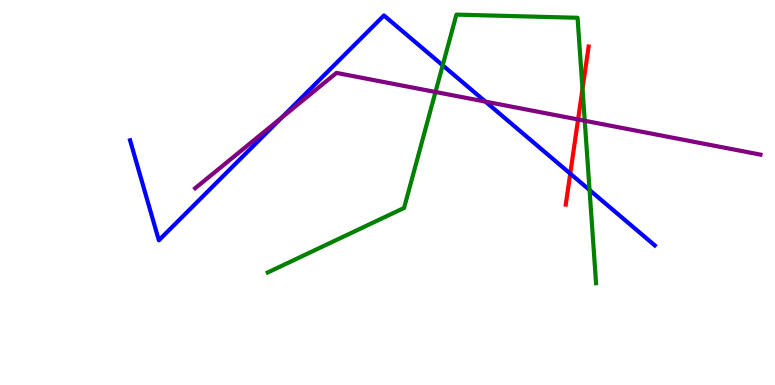[{'lines': ['blue', 'red'], 'intersections': [{'x': 7.36, 'y': 5.49}]}, {'lines': ['green', 'red'], 'intersections': [{'x': 7.52, 'y': 7.69}]}, {'lines': ['purple', 'red'], 'intersections': [{'x': 7.46, 'y': 6.9}]}, {'lines': ['blue', 'green'], 'intersections': [{'x': 5.71, 'y': 8.3}, {'x': 7.61, 'y': 5.06}]}, {'lines': ['blue', 'purple'], 'intersections': [{'x': 3.63, 'y': 6.95}, {'x': 6.26, 'y': 7.36}]}, {'lines': ['green', 'purple'], 'intersections': [{'x': 5.62, 'y': 7.61}, {'x': 7.54, 'y': 6.86}]}]